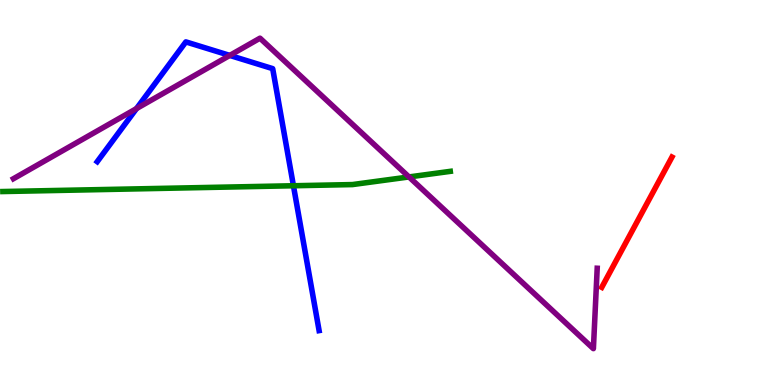[{'lines': ['blue', 'red'], 'intersections': []}, {'lines': ['green', 'red'], 'intersections': []}, {'lines': ['purple', 'red'], 'intersections': []}, {'lines': ['blue', 'green'], 'intersections': [{'x': 3.79, 'y': 5.18}]}, {'lines': ['blue', 'purple'], 'intersections': [{'x': 1.76, 'y': 7.18}, {'x': 2.96, 'y': 8.56}]}, {'lines': ['green', 'purple'], 'intersections': [{'x': 5.28, 'y': 5.4}]}]